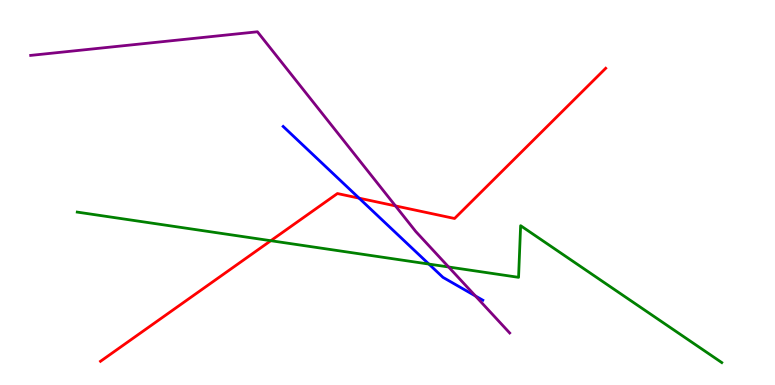[{'lines': ['blue', 'red'], 'intersections': [{'x': 4.63, 'y': 4.85}]}, {'lines': ['green', 'red'], 'intersections': [{'x': 3.49, 'y': 3.75}]}, {'lines': ['purple', 'red'], 'intersections': [{'x': 5.1, 'y': 4.65}]}, {'lines': ['blue', 'green'], 'intersections': [{'x': 5.53, 'y': 3.14}]}, {'lines': ['blue', 'purple'], 'intersections': [{'x': 6.13, 'y': 2.31}]}, {'lines': ['green', 'purple'], 'intersections': [{'x': 5.79, 'y': 3.07}]}]